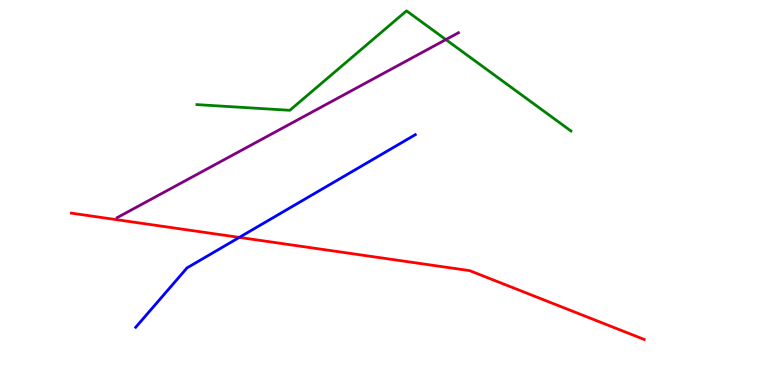[{'lines': ['blue', 'red'], 'intersections': [{'x': 3.09, 'y': 3.83}]}, {'lines': ['green', 'red'], 'intersections': []}, {'lines': ['purple', 'red'], 'intersections': []}, {'lines': ['blue', 'green'], 'intersections': []}, {'lines': ['blue', 'purple'], 'intersections': []}, {'lines': ['green', 'purple'], 'intersections': [{'x': 5.75, 'y': 8.97}]}]